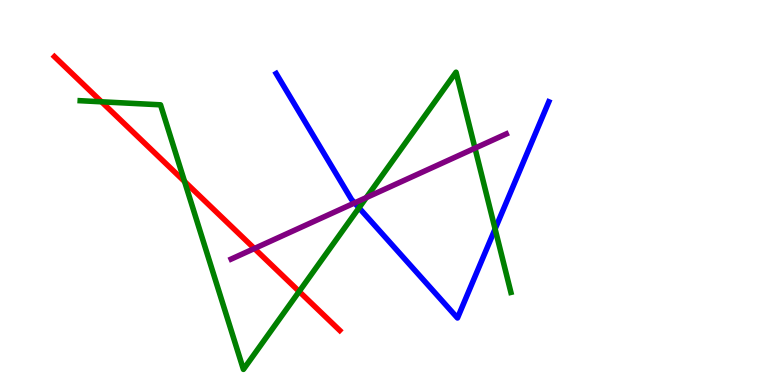[{'lines': ['blue', 'red'], 'intersections': []}, {'lines': ['green', 'red'], 'intersections': [{'x': 1.31, 'y': 7.36}, {'x': 2.38, 'y': 5.29}, {'x': 3.86, 'y': 2.43}]}, {'lines': ['purple', 'red'], 'intersections': [{'x': 3.28, 'y': 3.55}]}, {'lines': ['blue', 'green'], 'intersections': [{'x': 4.63, 'y': 4.6}, {'x': 6.39, 'y': 4.05}]}, {'lines': ['blue', 'purple'], 'intersections': [{'x': 4.58, 'y': 4.73}]}, {'lines': ['green', 'purple'], 'intersections': [{'x': 4.73, 'y': 4.87}, {'x': 6.13, 'y': 6.15}]}]